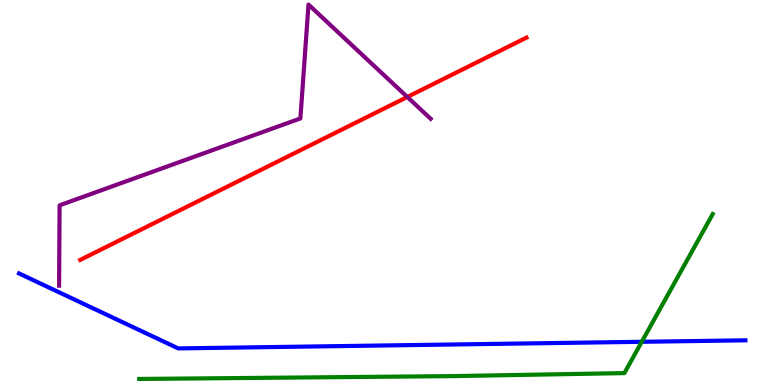[{'lines': ['blue', 'red'], 'intersections': []}, {'lines': ['green', 'red'], 'intersections': []}, {'lines': ['purple', 'red'], 'intersections': [{'x': 5.26, 'y': 7.48}]}, {'lines': ['blue', 'green'], 'intersections': [{'x': 8.28, 'y': 1.12}]}, {'lines': ['blue', 'purple'], 'intersections': []}, {'lines': ['green', 'purple'], 'intersections': []}]